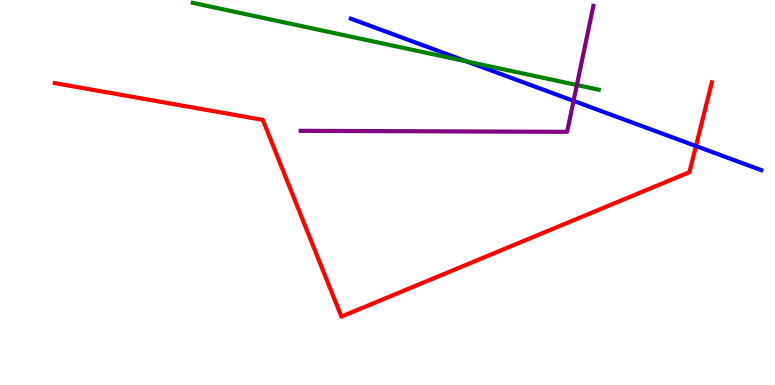[{'lines': ['blue', 'red'], 'intersections': [{'x': 8.98, 'y': 6.21}]}, {'lines': ['green', 'red'], 'intersections': []}, {'lines': ['purple', 'red'], 'intersections': []}, {'lines': ['blue', 'green'], 'intersections': [{'x': 6.02, 'y': 8.4}]}, {'lines': ['blue', 'purple'], 'intersections': [{'x': 7.4, 'y': 7.38}]}, {'lines': ['green', 'purple'], 'intersections': [{'x': 7.44, 'y': 7.79}]}]